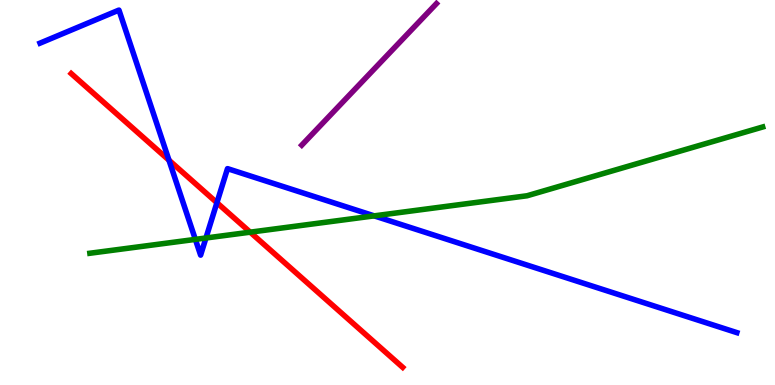[{'lines': ['blue', 'red'], 'intersections': [{'x': 2.18, 'y': 5.84}, {'x': 2.8, 'y': 4.74}]}, {'lines': ['green', 'red'], 'intersections': [{'x': 3.23, 'y': 3.97}]}, {'lines': ['purple', 'red'], 'intersections': []}, {'lines': ['blue', 'green'], 'intersections': [{'x': 2.52, 'y': 3.78}, {'x': 2.66, 'y': 3.82}, {'x': 4.83, 'y': 4.39}]}, {'lines': ['blue', 'purple'], 'intersections': []}, {'lines': ['green', 'purple'], 'intersections': []}]